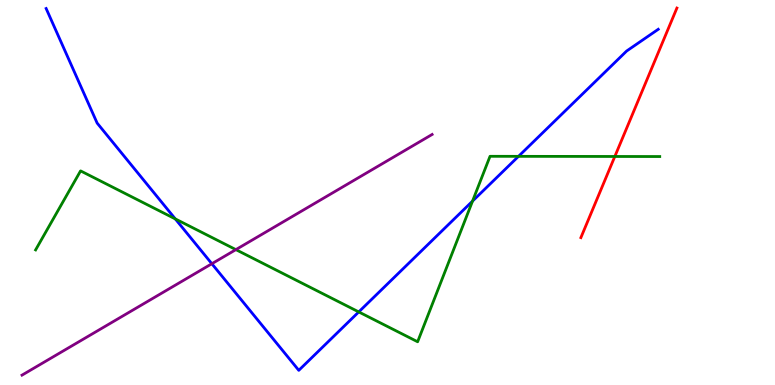[{'lines': ['blue', 'red'], 'intersections': []}, {'lines': ['green', 'red'], 'intersections': [{'x': 7.93, 'y': 5.94}]}, {'lines': ['purple', 'red'], 'intersections': []}, {'lines': ['blue', 'green'], 'intersections': [{'x': 2.26, 'y': 4.31}, {'x': 4.63, 'y': 1.9}, {'x': 6.1, 'y': 4.78}, {'x': 6.69, 'y': 5.94}]}, {'lines': ['blue', 'purple'], 'intersections': [{'x': 2.73, 'y': 3.15}]}, {'lines': ['green', 'purple'], 'intersections': [{'x': 3.04, 'y': 3.52}]}]